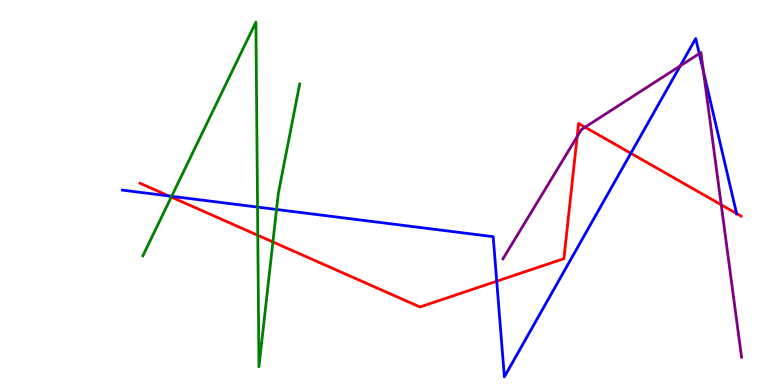[{'lines': ['blue', 'red'], 'intersections': [{'x': 2.18, 'y': 4.91}, {'x': 6.41, 'y': 2.7}, {'x': 8.14, 'y': 6.02}, {'x': 9.5, 'y': 4.45}]}, {'lines': ['green', 'red'], 'intersections': [{'x': 2.21, 'y': 4.88}, {'x': 3.33, 'y': 3.89}, {'x': 3.52, 'y': 3.72}]}, {'lines': ['purple', 'red'], 'intersections': [{'x': 7.45, 'y': 6.45}, {'x': 7.55, 'y': 6.7}, {'x': 9.31, 'y': 4.68}]}, {'lines': ['blue', 'green'], 'intersections': [{'x': 2.21, 'y': 4.9}, {'x': 3.32, 'y': 4.62}, {'x': 3.57, 'y': 4.56}]}, {'lines': ['blue', 'purple'], 'intersections': [{'x': 8.78, 'y': 8.29}, {'x': 9.02, 'y': 8.61}, {'x': 9.08, 'y': 8.14}]}, {'lines': ['green', 'purple'], 'intersections': []}]